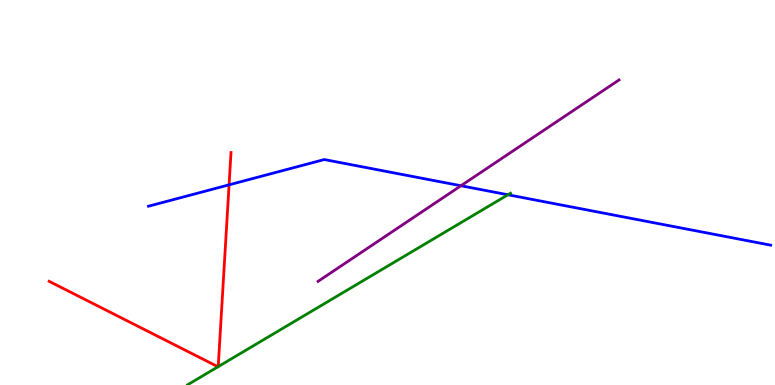[{'lines': ['blue', 'red'], 'intersections': [{'x': 2.96, 'y': 5.2}]}, {'lines': ['green', 'red'], 'intersections': [{'x': 2.81, 'y': 0.473}, {'x': 2.82, 'y': 0.477}]}, {'lines': ['purple', 'red'], 'intersections': []}, {'lines': ['blue', 'green'], 'intersections': [{'x': 6.55, 'y': 4.94}]}, {'lines': ['blue', 'purple'], 'intersections': [{'x': 5.95, 'y': 5.18}]}, {'lines': ['green', 'purple'], 'intersections': []}]